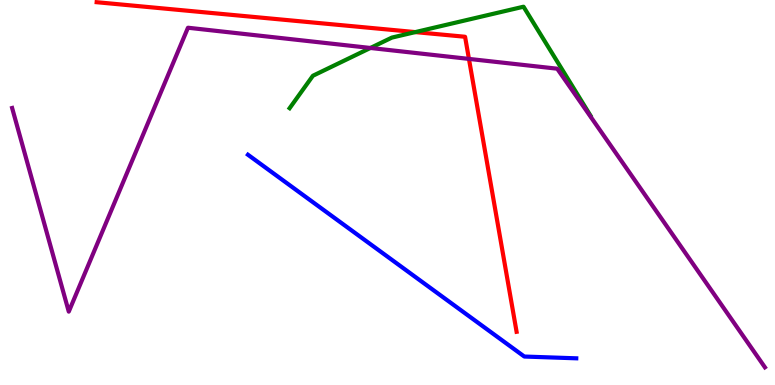[{'lines': ['blue', 'red'], 'intersections': []}, {'lines': ['green', 'red'], 'intersections': [{'x': 5.36, 'y': 9.17}]}, {'lines': ['purple', 'red'], 'intersections': [{'x': 6.05, 'y': 8.47}]}, {'lines': ['blue', 'green'], 'intersections': []}, {'lines': ['blue', 'purple'], 'intersections': []}, {'lines': ['green', 'purple'], 'intersections': [{'x': 4.78, 'y': 8.75}]}]